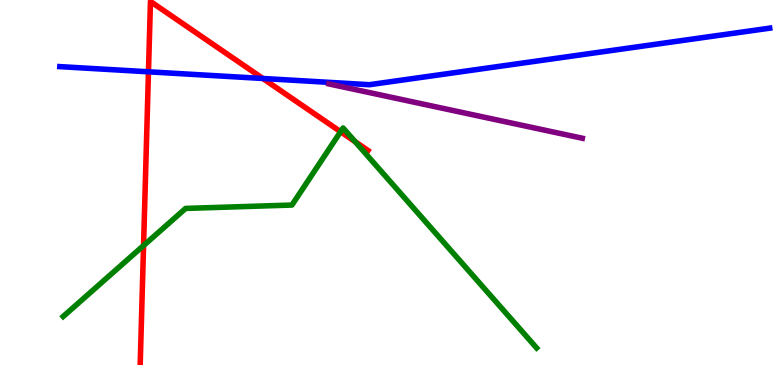[{'lines': ['blue', 'red'], 'intersections': [{'x': 1.92, 'y': 8.13}, {'x': 3.39, 'y': 7.96}]}, {'lines': ['green', 'red'], 'intersections': [{'x': 1.85, 'y': 3.62}, {'x': 4.39, 'y': 6.58}, {'x': 4.58, 'y': 6.32}]}, {'lines': ['purple', 'red'], 'intersections': []}, {'lines': ['blue', 'green'], 'intersections': []}, {'lines': ['blue', 'purple'], 'intersections': []}, {'lines': ['green', 'purple'], 'intersections': []}]